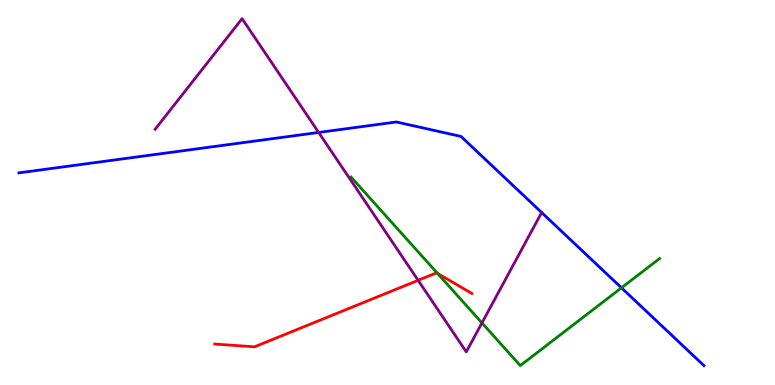[{'lines': ['blue', 'red'], 'intersections': []}, {'lines': ['green', 'red'], 'intersections': [{'x': 5.64, 'y': 2.9}]}, {'lines': ['purple', 'red'], 'intersections': [{'x': 5.4, 'y': 2.72}]}, {'lines': ['blue', 'green'], 'intersections': [{'x': 8.02, 'y': 2.52}]}, {'lines': ['blue', 'purple'], 'intersections': [{'x': 4.11, 'y': 6.56}]}, {'lines': ['green', 'purple'], 'intersections': [{'x': 6.22, 'y': 1.61}]}]